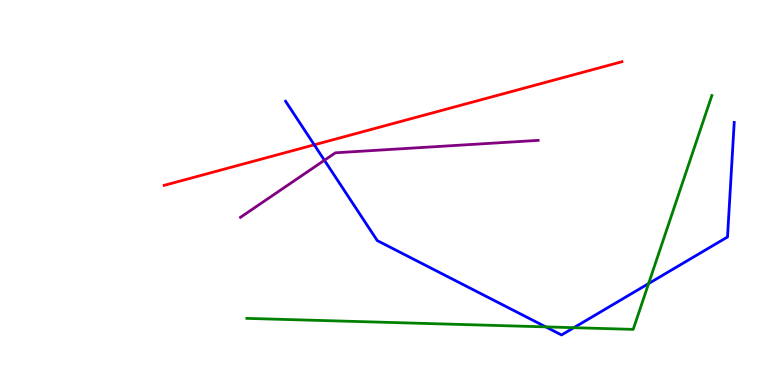[{'lines': ['blue', 'red'], 'intersections': [{'x': 4.05, 'y': 6.24}]}, {'lines': ['green', 'red'], 'intersections': []}, {'lines': ['purple', 'red'], 'intersections': []}, {'lines': ['blue', 'green'], 'intersections': [{'x': 7.04, 'y': 1.51}, {'x': 7.4, 'y': 1.49}, {'x': 8.37, 'y': 2.63}]}, {'lines': ['blue', 'purple'], 'intersections': [{'x': 4.19, 'y': 5.84}]}, {'lines': ['green', 'purple'], 'intersections': []}]